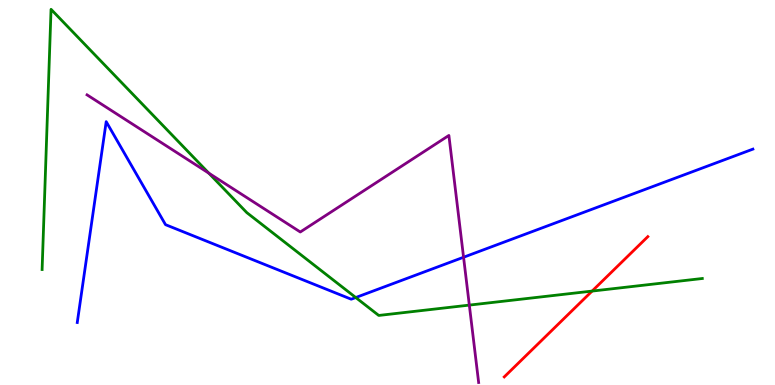[{'lines': ['blue', 'red'], 'intersections': []}, {'lines': ['green', 'red'], 'intersections': [{'x': 7.64, 'y': 2.44}]}, {'lines': ['purple', 'red'], 'intersections': []}, {'lines': ['blue', 'green'], 'intersections': [{'x': 4.59, 'y': 2.27}]}, {'lines': ['blue', 'purple'], 'intersections': [{'x': 5.98, 'y': 3.32}]}, {'lines': ['green', 'purple'], 'intersections': [{'x': 2.69, 'y': 5.5}, {'x': 6.06, 'y': 2.08}]}]